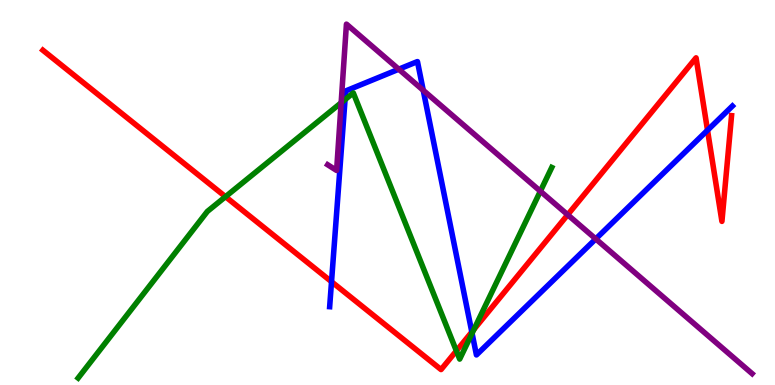[{'lines': ['blue', 'red'], 'intersections': [{'x': 4.28, 'y': 2.68}, {'x': 6.09, 'y': 1.38}, {'x': 9.13, 'y': 6.62}]}, {'lines': ['green', 'red'], 'intersections': [{'x': 2.91, 'y': 4.89}, {'x': 5.89, 'y': 0.887}, {'x': 6.12, 'y': 1.45}]}, {'lines': ['purple', 'red'], 'intersections': [{'x': 7.33, 'y': 4.42}]}, {'lines': ['blue', 'green'], 'intersections': [{'x': 4.45, 'y': 7.41}, {'x': 6.09, 'y': 1.34}]}, {'lines': ['blue', 'purple'], 'intersections': [{'x': 5.15, 'y': 8.2}, {'x': 5.46, 'y': 7.65}, {'x': 7.69, 'y': 3.79}]}, {'lines': ['green', 'purple'], 'intersections': [{'x': 4.4, 'y': 7.33}, {'x': 6.97, 'y': 5.03}]}]